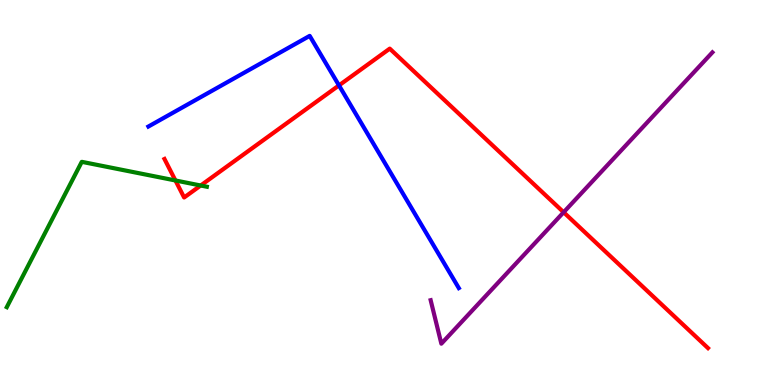[{'lines': ['blue', 'red'], 'intersections': [{'x': 4.37, 'y': 7.78}]}, {'lines': ['green', 'red'], 'intersections': [{'x': 2.26, 'y': 5.31}, {'x': 2.59, 'y': 5.18}]}, {'lines': ['purple', 'red'], 'intersections': [{'x': 7.27, 'y': 4.49}]}, {'lines': ['blue', 'green'], 'intersections': []}, {'lines': ['blue', 'purple'], 'intersections': []}, {'lines': ['green', 'purple'], 'intersections': []}]